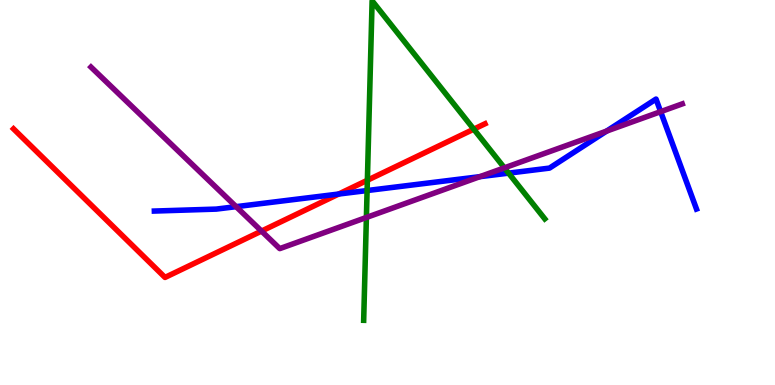[{'lines': ['blue', 'red'], 'intersections': [{'x': 4.37, 'y': 4.96}]}, {'lines': ['green', 'red'], 'intersections': [{'x': 4.74, 'y': 5.32}, {'x': 6.11, 'y': 6.64}]}, {'lines': ['purple', 'red'], 'intersections': [{'x': 3.37, 'y': 4.0}]}, {'lines': ['blue', 'green'], 'intersections': [{'x': 4.74, 'y': 5.05}, {'x': 6.56, 'y': 5.5}]}, {'lines': ['blue', 'purple'], 'intersections': [{'x': 3.05, 'y': 4.63}, {'x': 6.19, 'y': 5.41}, {'x': 7.83, 'y': 6.59}, {'x': 8.52, 'y': 7.1}]}, {'lines': ['green', 'purple'], 'intersections': [{'x': 4.73, 'y': 4.35}, {'x': 6.51, 'y': 5.64}]}]